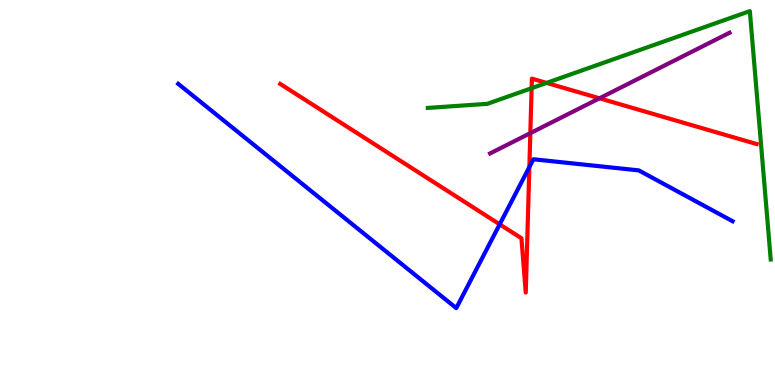[{'lines': ['blue', 'red'], 'intersections': [{'x': 6.45, 'y': 4.17}, {'x': 6.83, 'y': 5.66}]}, {'lines': ['green', 'red'], 'intersections': [{'x': 6.86, 'y': 7.71}, {'x': 7.05, 'y': 7.85}]}, {'lines': ['purple', 'red'], 'intersections': [{'x': 6.84, 'y': 6.54}, {'x': 7.74, 'y': 7.45}]}, {'lines': ['blue', 'green'], 'intersections': []}, {'lines': ['blue', 'purple'], 'intersections': []}, {'lines': ['green', 'purple'], 'intersections': []}]